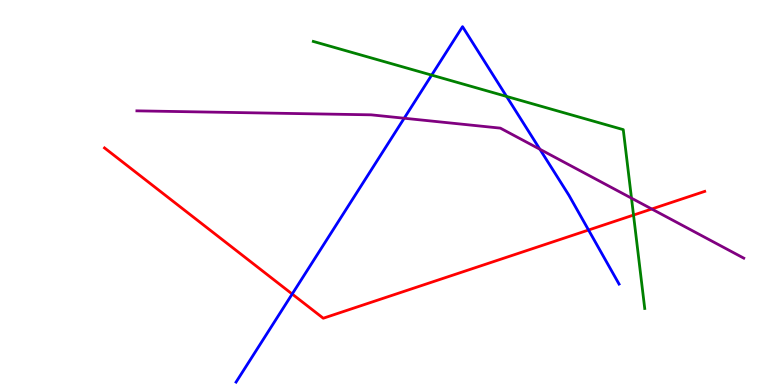[{'lines': ['blue', 'red'], 'intersections': [{'x': 3.77, 'y': 2.36}, {'x': 7.59, 'y': 4.03}]}, {'lines': ['green', 'red'], 'intersections': [{'x': 8.17, 'y': 4.41}]}, {'lines': ['purple', 'red'], 'intersections': [{'x': 8.41, 'y': 4.57}]}, {'lines': ['blue', 'green'], 'intersections': [{'x': 5.57, 'y': 8.05}, {'x': 6.54, 'y': 7.5}]}, {'lines': ['blue', 'purple'], 'intersections': [{'x': 5.22, 'y': 6.93}, {'x': 6.97, 'y': 6.12}]}, {'lines': ['green', 'purple'], 'intersections': [{'x': 8.15, 'y': 4.85}]}]